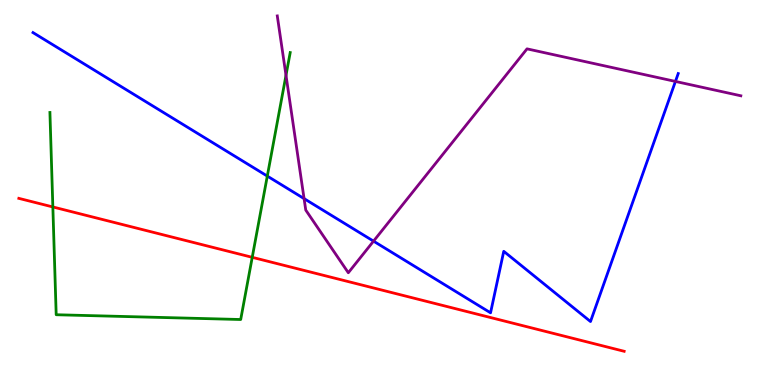[{'lines': ['blue', 'red'], 'intersections': []}, {'lines': ['green', 'red'], 'intersections': [{'x': 0.682, 'y': 4.62}, {'x': 3.25, 'y': 3.32}]}, {'lines': ['purple', 'red'], 'intersections': []}, {'lines': ['blue', 'green'], 'intersections': [{'x': 3.45, 'y': 5.43}]}, {'lines': ['blue', 'purple'], 'intersections': [{'x': 3.92, 'y': 4.84}, {'x': 4.82, 'y': 3.74}, {'x': 8.72, 'y': 7.88}]}, {'lines': ['green', 'purple'], 'intersections': [{'x': 3.69, 'y': 8.04}]}]